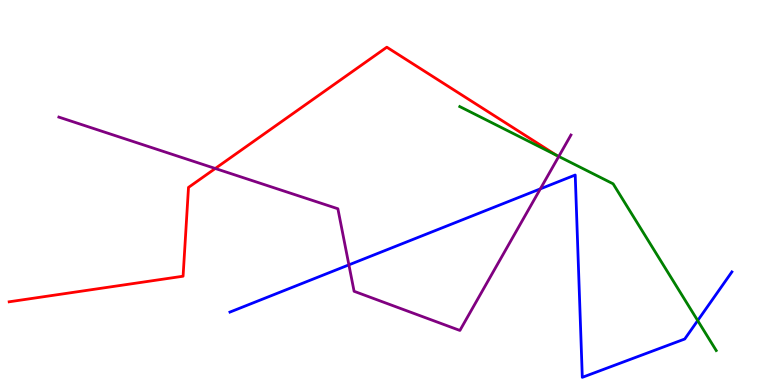[{'lines': ['blue', 'red'], 'intersections': []}, {'lines': ['green', 'red'], 'intersections': []}, {'lines': ['purple', 'red'], 'intersections': [{'x': 2.78, 'y': 5.62}]}, {'lines': ['blue', 'green'], 'intersections': [{'x': 9.0, 'y': 1.67}]}, {'lines': ['blue', 'purple'], 'intersections': [{'x': 4.5, 'y': 3.12}, {'x': 6.97, 'y': 5.09}]}, {'lines': ['green', 'purple'], 'intersections': [{'x': 7.21, 'y': 5.94}]}]